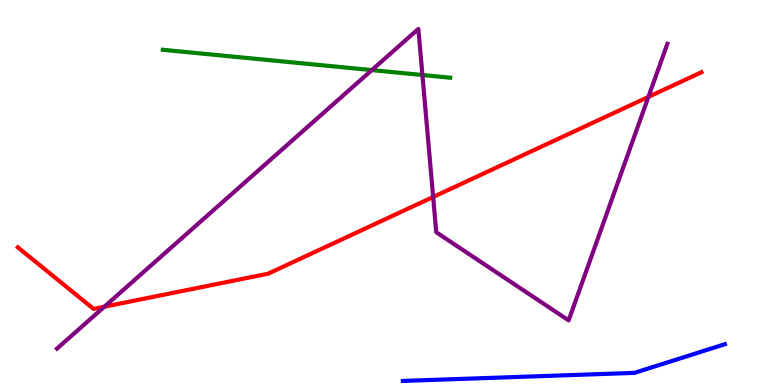[{'lines': ['blue', 'red'], 'intersections': []}, {'lines': ['green', 'red'], 'intersections': []}, {'lines': ['purple', 'red'], 'intersections': [{'x': 1.35, 'y': 2.03}, {'x': 5.59, 'y': 4.88}, {'x': 8.37, 'y': 7.48}]}, {'lines': ['blue', 'green'], 'intersections': []}, {'lines': ['blue', 'purple'], 'intersections': []}, {'lines': ['green', 'purple'], 'intersections': [{'x': 4.8, 'y': 8.18}, {'x': 5.45, 'y': 8.05}]}]